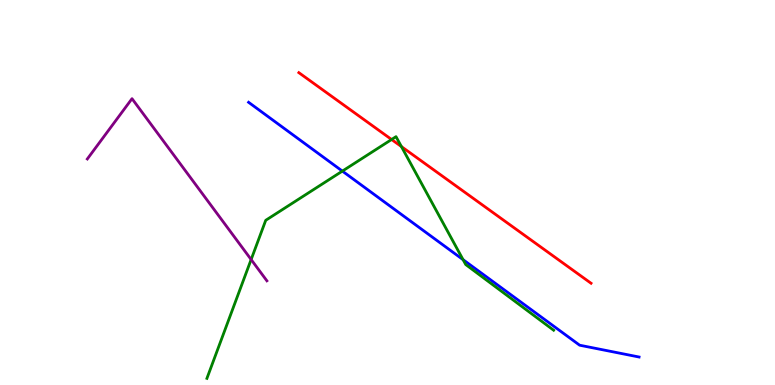[{'lines': ['blue', 'red'], 'intersections': []}, {'lines': ['green', 'red'], 'intersections': [{'x': 5.05, 'y': 6.38}, {'x': 5.18, 'y': 6.19}]}, {'lines': ['purple', 'red'], 'intersections': []}, {'lines': ['blue', 'green'], 'intersections': [{'x': 4.42, 'y': 5.56}, {'x': 5.98, 'y': 3.26}]}, {'lines': ['blue', 'purple'], 'intersections': []}, {'lines': ['green', 'purple'], 'intersections': [{'x': 3.24, 'y': 3.26}]}]